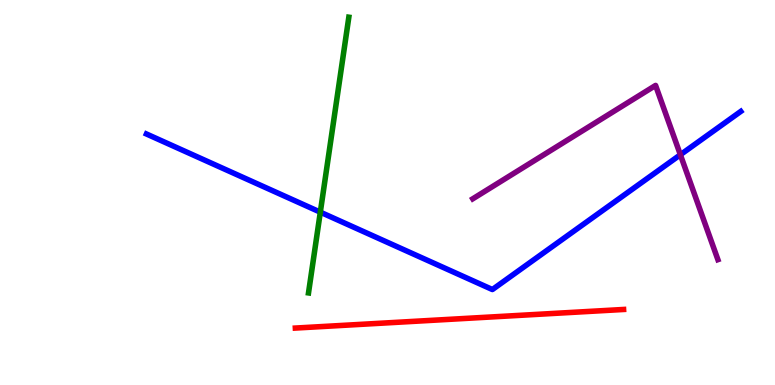[{'lines': ['blue', 'red'], 'intersections': []}, {'lines': ['green', 'red'], 'intersections': []}, {'lines': ['purple', 'red'], 'intersections': []}, {'lines': ['blue', 'green'], 'intersections': [{'x': 4.13, 'y': 4.49}]}, {'lines': ['blue', 'purple'], 'intersections': [{'x': 8.78, 'y': 5.98}]}, {'lines': ['green', 'purple'], 'intersections': []}]